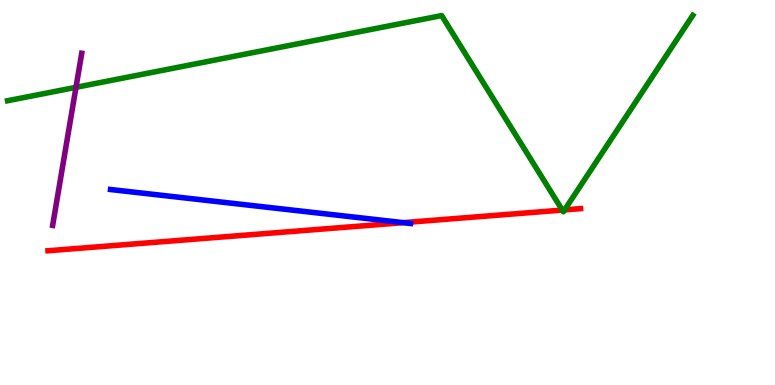[{'lines': ['blue', 'red'], 'intersections': [{'x': 5.2, 'y': 4.22}]}, {'lines': ['green', 'red'], 'intersections': [{'x': 7.26, 'y': 4.54}, {'x': 7.28, 'y': 4.55}]}, {'lines': ['purple', 'red'], 'intersections': []}, {'lines': ['blue', 'green'], 'intersections': []}, {'lines': ['blue', 'purple'], 'intersections': []}, {'lines': ['green', 'purple'], 'intersections': [{'x': 0.98, 'y': 7.73}]}]